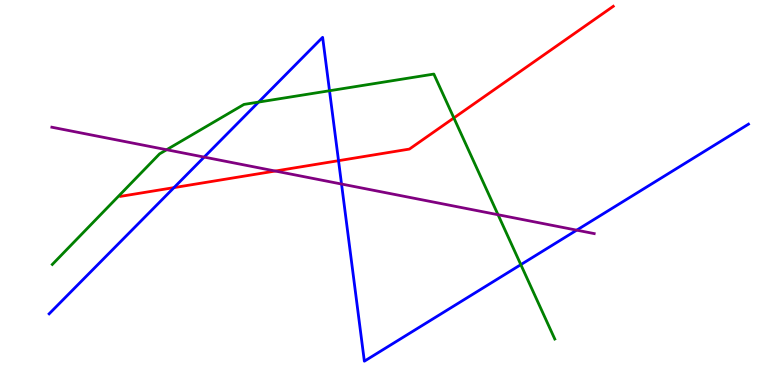[{'lines': ['blue', 'red'], 'intersections': [{'x': 2.24, 'y': 5.13}, {'x': 4.37, 'y': 5.83}]}, {'lines': ['green', 'red'], 'intersections': [{'x': 5.86, 'y': 6.94}]}, {'lines': ['purple', 'red'], 'intersections': [{'x': 3.55, 'y': 5.56}]}, {'lines': ['blue', 'green'], 'intersections': [{'x': 3.34, 'y': 7.35}, {'x': 4.25, 'y': 7.64}, {'x': 6.72, 'y': 3.13}]}, {'lines': ['blue', 'purple'], 'intersections': [{'x': 2.63, 'y': 5.92}, {'x': 4.41, 'y': 5.22}, {'x': 7.44, 'y': 4.02}]}, {'lines': ['green', 'purple'], 'intersections': [{'x': 2.15, 'y': 6.11}, {'x': 6.43, 'y': 4.42}]}]